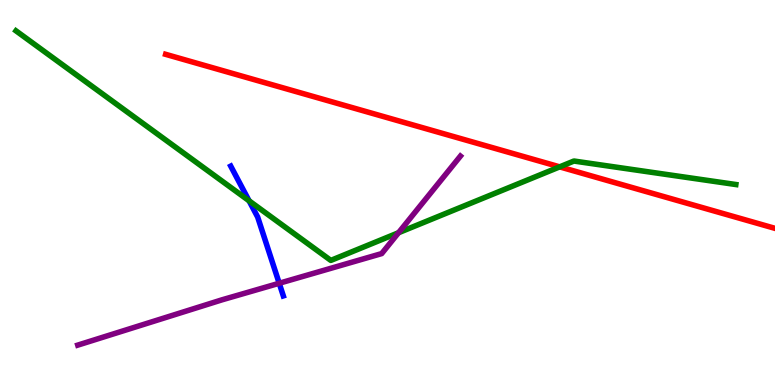[{'lines': ['blue', 'red'], 'intersections': []}, {'lines': ['green', 'red'], 'intersections': [{'x': 7.22, 'y': 5.67}]}, {'lines': ['purple', 'red'], 'intersections': []}, {'lines': ['blue', 'green'], 'intersections': [{'x': 3.21, 'y': 4.78}]}, {'lines': ['blue', 'purple'], 'intersections': [{'x': 3.6, 'y': 2.64}]}, {'lines': ['green', 'purple'], 'intersections': [{'x': 5.14, 'y': 3.96}]}]